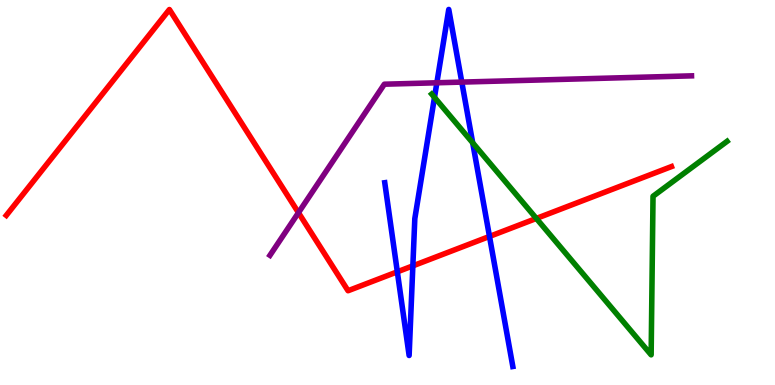[{'lines': ['blue', 'red'], 'intersections': [{'x': 5.13, 'y': 2.94}, {'x': 5.33, 'y': 3.09}, {'x': 6.32, 'y': 3.86}]}, {'lines': ['green', 'red'], 'intersections': [{'x': 6.92, 'y': 4.33}]}, {'lines': ['purple', 'red'], 'intersections': [{'x': 3.85, 'y': 4.48}]}, {'lines': ['blue', 'green'], 'intersections': [{'x': 5.61, 'y': 7.47}, {'x': 6.1, 'y': 6.29}]}, {'lines': ['blue', 'purple'], 'intersections': [{'x': 5.64, 'y': 7.85}, {'x': 5.96, 'y': 7.87}]}, {'lines': ['green', 'purple'], 'intersections': []}]